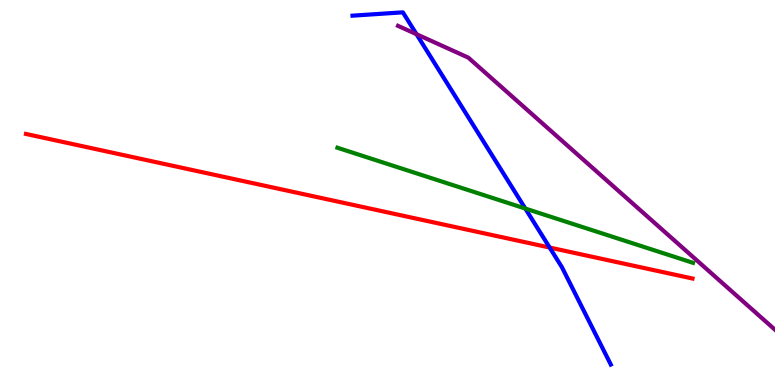[{'lines': ['blue', 'red'], 'intersections': [{'x': 7.09, 'y': 3.57}]}, {'lines': ['green', 'red'], 'intersections': []}, {'lines': ['purple', 'red'], 'intersections': []}, {'lines': ['blue', 'green'], 'intersections': [{'x': 6.78, 'y': 4.58}]}, {'lines': ['blue', 'purple'], 'intersections': [{'x': 5.37, 'y': 9.11}]}, {'lines': ['green', 'purple'], 'intersections': []}]